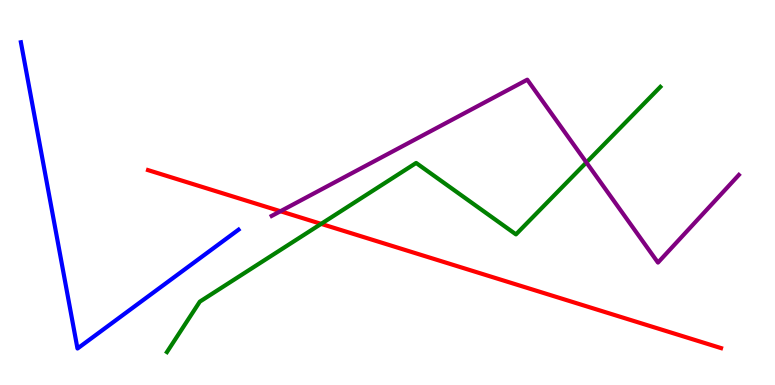[{'lines': ['blue', 'red'], 'intersections': []}, {'lines': ['green', 'red'], 'intersections': [{'x': 4.14, 'y': 4.19}]}, {'lines': ['purple', 'red'], 'intersections': [{'x': 3.62, 'y': 4.51}]}, {'lines': ['blue', 'green'], 'intersections': []}, {'lines': ['blue', 'purple'], 'intersections': []}, {'lines': ['green', 'purple'], 'intersections': [{'x': 7.57, 'y': 5.78}]}]